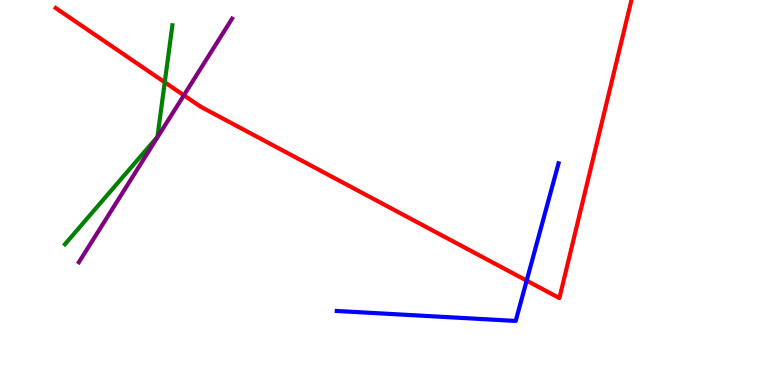[{'lines': ['blue', 'red'], 'intersections': [{'x': 6.8, 'y': 2.71}]}, {'lines': ['green', 'red'], 'intersections': [{'x': 2.13, 'y': 7.86}]}, {'lines': ['purple', 'red'], 'intersections': [{'x': 2.37, 'y': 7.53}]}, {'lines': ['blue', 'green'], 'intersections': []}, {'lines': ['blue', 'purple'], 'intersections': []}, {'lines': ['green', 'purple'], 'intersections': []}]